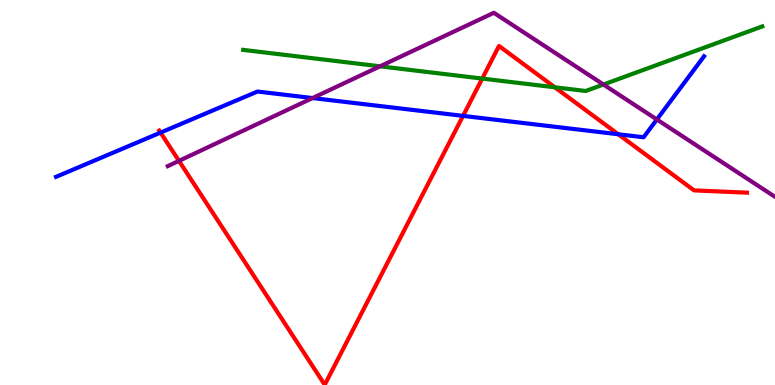[{'lines': ['blue', 'red'], 'intersections': [{'x': 2.07, 'y': 6.56}, {'x': 5.97, 'y': 6.99}, {'x': 7.98, 'y': 6.51}]}, {'lines': ['green', 'red'], 'intersections': [{'x': 6.22, 'y': 7.96}, {'x': 7.16, 'y': 7.73}]}, {'lines': ['purple', 'red'], 'intersections': [{'x': 2.31, 'y': 5.82}]}, {'lines': ['blue', 'green'], 'intersections': []}, {'lines': ['blue', 'purple'], 'intersections': [{'x': 4.03, 'y': 7.45}, {'x': 8.48, 'y': 6.9}]}, {'lines': ['green', 'purple'], 'intersections': [{'x': 4.9, 'y': 8.28}, {'x': 7.79, 'y': 7.8}]}]